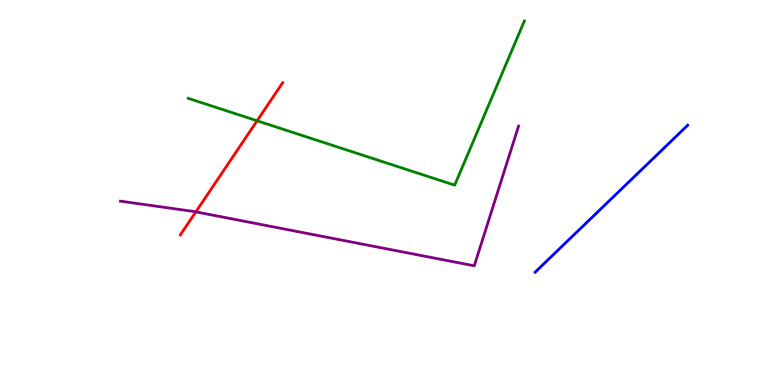[{'lines': ['blue', 'red'], 'intersections': []}, {'lines': ['green', 'red'], 'intersections': [{'x': 3.32, 'y': 6.86}]}, {'lines': ['purple', 'red'], 'intersections': [{'x': 2.53, 'y': 4.5}]}, {'lines': ['blue', 'green'], 'intersections': []}, {'lines': ['blue', 'purple'], 'intersections': []}, {'lines': ['green', 'purple'], 'intersections': []}]